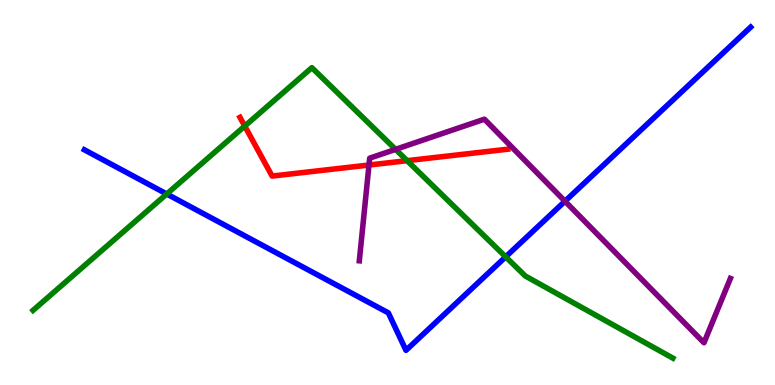[{'lines': ['blue', 'red'], 'intersections': []}, {'lines': ['green', 'red'], 'intersections': [{'x': 3.16, 'y': 6.73}, {'x': 5.25, 'y': 5.83}]}, {'lines': ['purple', 'red'], 'intersections': [{'x': 4.76, 'y': 5.71}]}, {'lines': ['blue', 'green'], 'intersections': [{'x': 2.15, 'y': 4.96}, {'x': 6.52, 'y': 3.33}]}, {'lines': ['blue', 'purple'], 'intersections': [{'x': 7.29, 'y': 4.77}]}, {'lines': ['green', 'purple'], 'intersections': [{'x': 5.1, 'y': 6.12}]}]